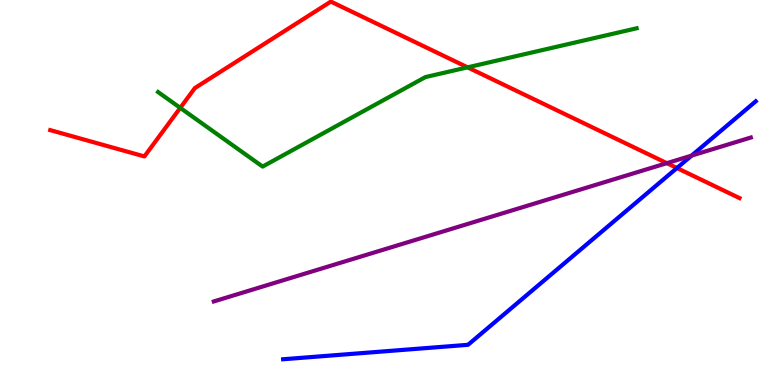[{'lines': ['blue', 'red'], 'intersections': [{'x': 8.73, 'y': 5.64}]}, {'lines': ['green', 'red'], 'intersections': [{'x': 2.33, 'y': 7.2}, {'x': 6.03, 'y': 8.25}]}, {'lines': ['purple', 'red'], 'intersections': [{'x': 8.6, 'y': 5.76}]}, {'lines': ['blue', 'green'], 'intersections': []}, {'lines': ['blue', 'purple'], 'intersections': [{'x': 8.92, 'y': 5.96}]}, {'lines': ['green', 'purple'], 'intersections': []}]